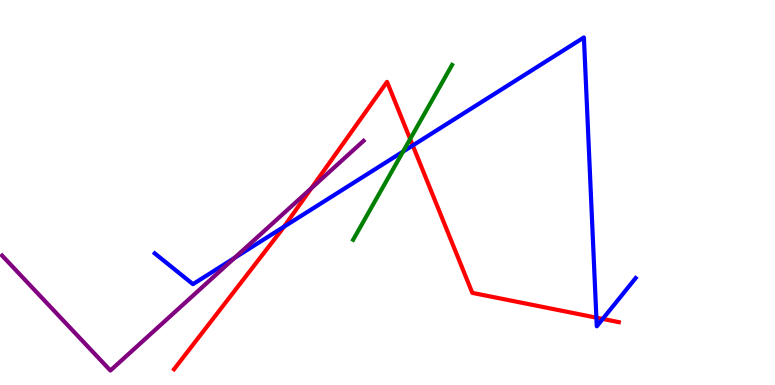[{'lines': ['blue', 'red'], 'intersections': [{'x': 3.66, 'y': 4.11}, {'x': 5.33, 'y': 6.22}, {'x': 7.7, 'y': 1.75}, {'x': 7.78, 'y': 1.72}]}, {'lines': ['green', 'red'], 'intersections': [{'x': 5.29, 'y': 6.39}]}, {'lines': ['purple', 'red'], 'intersections': [{'x': 4.02, 'y': 5.11}]}, {'lines': ['blue', 'green'], 'intersections': [{'x': 5.2, 'y': 6.06}]}, {'lines': ['blue', 'purple'], 'intersections': [{'x': 3.03, 'y': 3.3}]}, {'lines': ['green', 'purple'], 'intersections': []}]